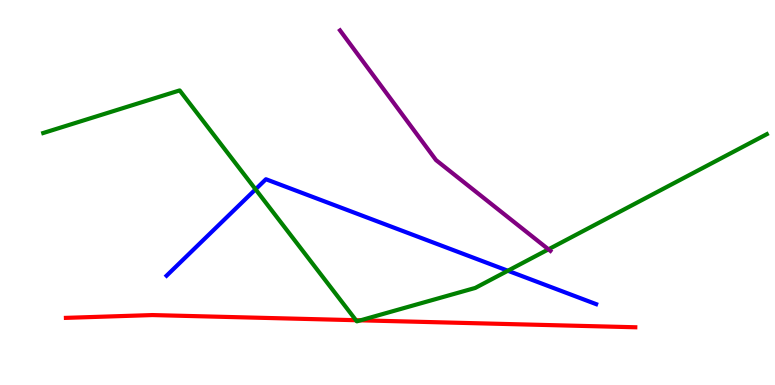[{'lines': ['blue', 'red'], 'intersections': []}, {'lines': ['green', 'red'], 'intersections': [{'x': 4.59, 'y': 1.68}, {'x': 4.65, 'y': 1.68}]}, {'lines': ['purple', 'red'], 'intersections': []}, {'lines': ['blue', 'green'], 'intersections': [{'x': 3.3, 'y': 5.08}, {'x': 6.55, 'y': 2.97}]}, {'lines': ['blue', 'purple'], 'intersections': []}, {'lines': ['green', 'purple'], 'intersections': [{'x': 7.08, 'y': 3.52}]}]